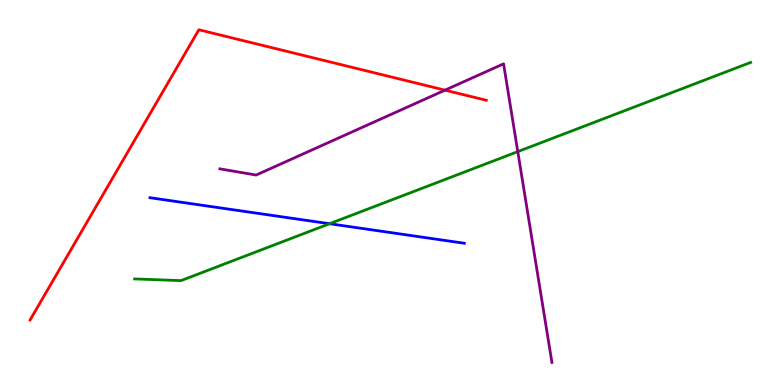[{'lines': ['blue', 'red'], 'intersections': []}, {'lines': ['green', 'red'], 'intersections': []}, {'lines': ['purple', 'red'], 'intersections': [{'x': 5.74, 'y': 7.66}]}, {'lines': ['blue', 'green'], 'intersections': [{'x': 4.25, 'y': 4.19}]}, {'lines': ['blue', 'purple'], 'intersections': []}, {'lines': ['green', 'purple'], 'intersections': [{'x': 6.68, 'y': 6.06}]}]